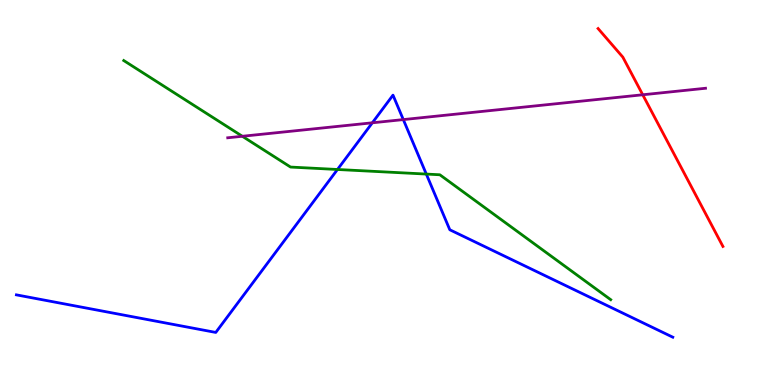[{'lines': ['blue', 'red'], 'intersections': []}, {'lines': ['green', 'red'], 'intersections': []}, {'lines': ['purple', 'red'], 'intersections': [{'x': 8.29, 'y': 7.54}]}, {'lines': ['blue', 'green'], 'intersections': [{'x': 4.35, 'y': 5.6}, {'x': 5.5, 'y': 5.48}]}, {'lines': ['blue', 'purple'], 'intersections': [{'x': 4.8, 'y': 6.81}, {'x': 5.2, 'y': 6.89}]}, {'lines': ['green', 'purple'], 'intersections': [{'x': 3.13, 'y': 6.46}]}]